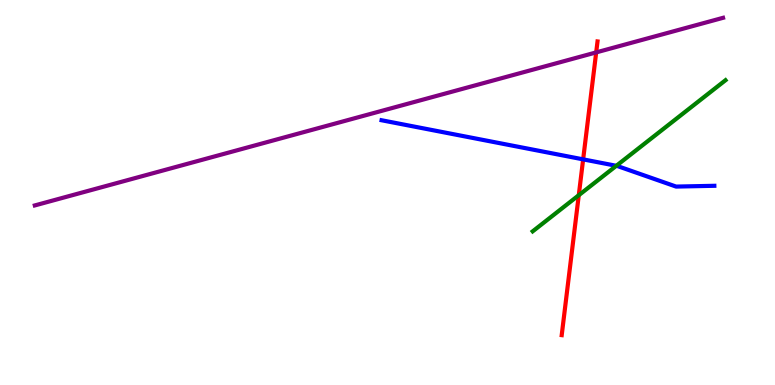[{'lines': ['blue', 'red'], 'intersections': [{'x': 7.52, 'y': 5.86}]}, {'lines': ['green', 'red'], 'intersections': [{'x': 7.47, 'y': 4.93}]}, {'lines': ['purple', 'red'], 'intersections': [{'x': 7.69, 'y': 8.64}]}, {'lines': ['blue', 'green'], 'intersections': [{'x': 7.95, 'y': 5.69}]}, {'lines': ['blue', 'purple'], 'intersections': []}, {'lines': ['green', 'purple'], 'intersections': []}]